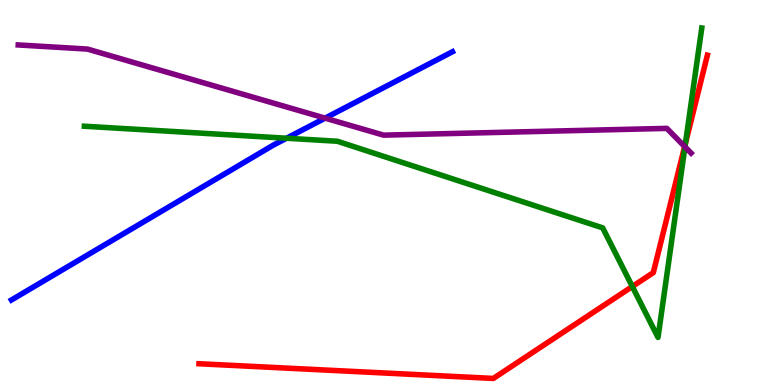[{'lines': ['blue', 'red'], 'intersections': []}, {'lines': ['green', 'red'], 'intersections': [{'x': 8.16, 'y': 2.56}, {'x': 8.84, 'y': 6.28}]}, {'lines': ['purple', 'red'], 'intersections': [{'x': 8.83, 'y': 6.19}]}, {'lines': ['blue', 'green'], 'intersections': [{'x': 3.7, 'y': 6.41}]}, {'lines': ['blue', 'purple'], 'intersections': [{'x': 4.19, 'y': 6.93}]}, {'lines': ['green', 'purple'], 'intersections': [{'x': 8.84, 'y': 6.19}]}]